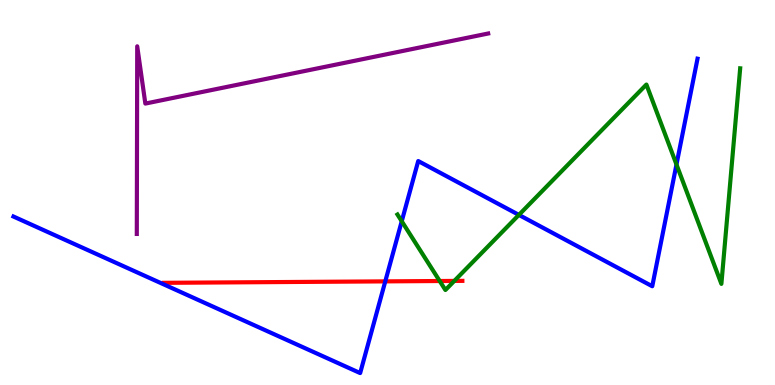[{'lines': ['blue', 'red'], 'intersections': [{'x': 4.97, 'y': 2.69}]}, {'lines': ['green', 'red'], 'intersections': [{'x': 5.67, 'y': 2.7}, {'x': 5.86, 'y': 2.7}]}, {'lines': ['purple', 'red'], 'intersections': []}, {'lines': ['blue', 'green'], 'intersections': [{'x': 5.18, 'y': 4.25}, {'x': 6.7, 'y': 4.42}, {'x': 8.73, 'y': 5.73}]}, {'lines': ['blue', 'purple'], 'intersections': []}, {'lines': ['green', 'purple'], 'intersections': []}]